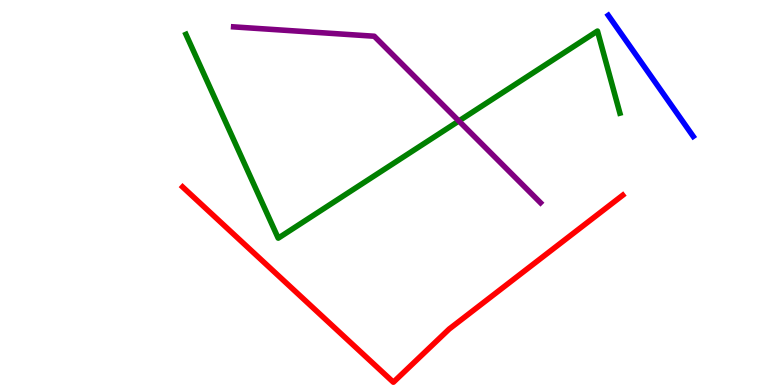[{'lines': ['blue', 'red'], 'intersections': []}, {'lines': ['green', 'red'], 'intersections': []}, {'lines': ['purple', 'red'], 'intersections': []}, {'lines': ['blue', 'green'], 'intersections': []}, {'lines': ['blue', 'purple'], 'intersections': []}, {'lines': ['green', 'purple'], 'intersections': [{'x': 5.92, 'y': 6.86}]}]